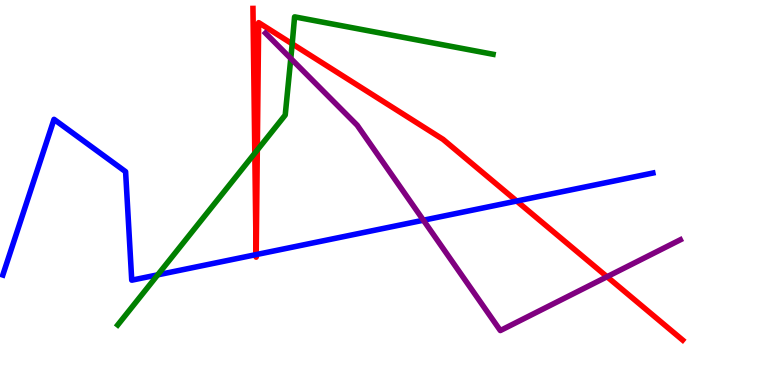[{'lines': ['blue', 'red'], 'intersections': [{'x': 3.3, 'y': 3.39}, {'x': 3.31, 'y': 3.39}, {'x': 6.67, 'y': 4.78}]}, {'lines': ['green', 'red'], 'intersections': [{'x': 3.29, 'y': 6.02}, {'x': 3.32, 'y': 6.1}, {'x': 3.77, 'y': 8.86}]}, {'lines': ['purple', 'red'], 'intersections': [{'x': 7.83, 'y': 2.81}]}, {'lines': ['blue', 'green'], 'intersections': [{'x': 2.04, 'y': 2.86}]}, {'lines': ['blue', 'purple'], 'intersections': [{'x': 5.46, 'y': 4.28}]}, {'lines': ['green', 'purple'], 'intersections': [{'x': 3.75, 'y': 8.48}]}]